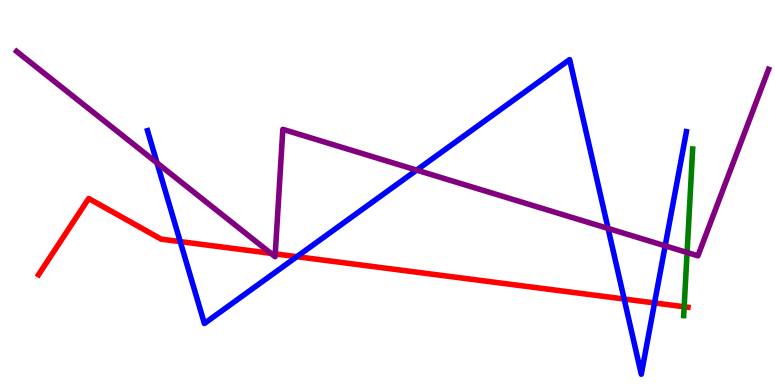[{'lines': ['blue', 'red'], 'intersections': [{'x': 2.33, 'y': 3.72}, {'x': 3.83, 'y': 3.33}, {'x': 8.05, 'y': 2.23}, {'x': 8.45, 'y': 2.13}]}, {'lines': ['green', 'red'], 'intersections': [{'x': 8.83, 'y': 2.03}]}, {'lines': ['purple', 'red'], 'intersections': [{'x': 3.49, 'y': 3.42}, {'x': 3.55, 'y': 3.41}]}, {'lines': ['blue', 'green'], 'intersections': []}, {'lines': ['blue', 'purple'], 'intersections': [{'x': 2.03, 'y': 5.77}, {'x': 5.38, 'y': 5.58}, {'x': 7.85, 'y': 4.07}, {'x': 8.58, 'y': 3.61}]}, {'lines': ['green', 'purple'], 'intersections': [{'x': 8.87, 'y': 3.44}]}]